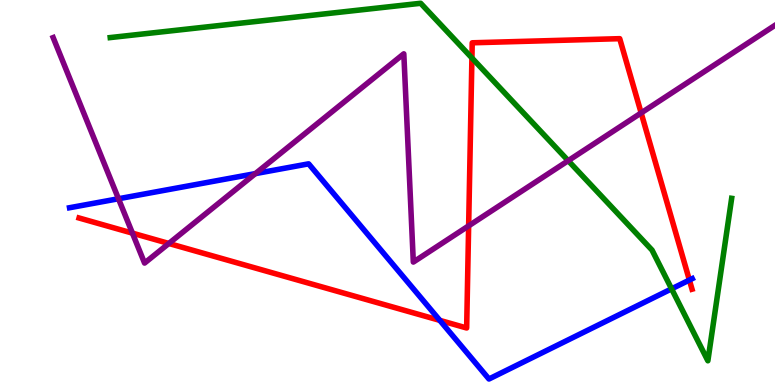[{'lines': ['blue', 'red'], 'intersections': [{'x': 5.68, 'y': 1.68}, {'x': 8.9, 'y': 2.73}]}, {'lines': ['green', 'red'], 'intersections': [{'x': 6.09, 'y': 8.49}]}, {'lines': ['purple', 'red'], 'intersections': [{'x': 1.71, 'y': 3.94}, {'x': 2.18, 'y': 3.68}, {'x': 6.05, 'y': 4.13}, {'x': 8.27, 'y': 7.07}]}, {'lines': ['blue', 'green'], 'intersections': [{'x': 8.67, 'y': 2.5}]}, {'lines': ['blue', 'purple'], 'intersections': [{'x': 1.53, 'y': 4.84}, {'x': 3.3, 'y': 5.49}]}, {'lines': ['green', 'purple'], 'intersections': [{'x': 7.33, 'y': 5.83}]}]